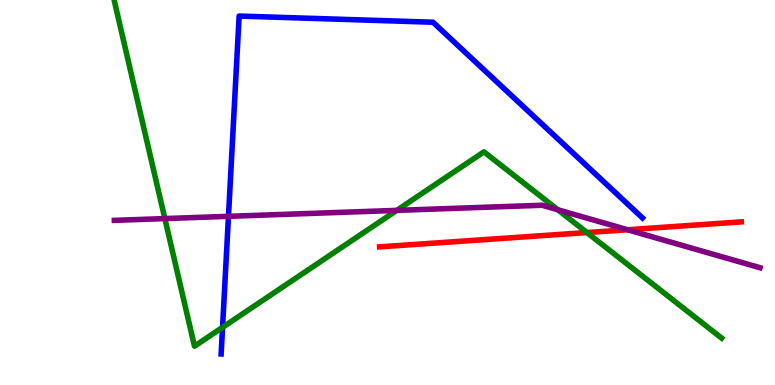[{'lines': ['blue', 'red'], 'intersections': []}, {'lines': ['green', 'red'], 'intersections': [{'x': 7.57, 'y': 3.96}]}, {'lines': ['purple', 'red'], 'intersections': [{'x': 8.1, 'y': 4.03}]}, {'lines': ['blue', 'green'], 'intersections': [{'x': 2.87, 'y': 1.5}]}, {'lines': ['blue', 'purple'], 'intersections': [{'x': 2.95, 'y': 4.38}]}, {'lines': ['green', 'purple'], 'intersections': [{'x': 2.13, 'y': 4.32}, {'x': 5.12, 'y': 4.54}, {'x': 7.2, 'y': 4.55}]}]